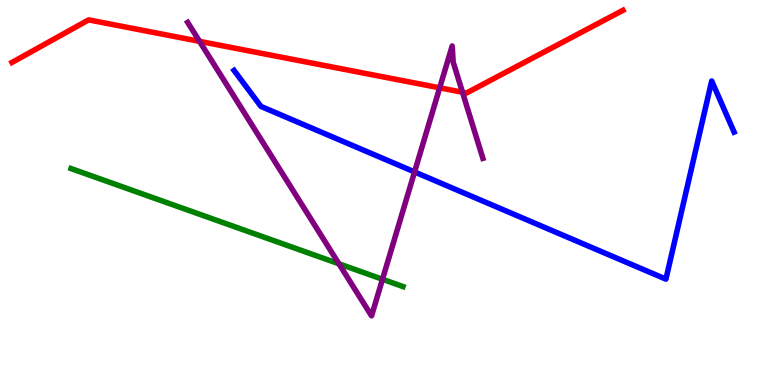[{'lines': ['blue', 'red'], 'intersections': []}, {'lines': ['green', 'red'], 'intersections': []}, {'lines': ['purple', 'red'], 'intersections': [{'x': 2.57, 'y': 8.93}, {'x': 5.67, 'y': 7.72}, {'x': 5.97, 'y': 7.6}]}, {'lines': ['blue', 'green'], 'intersections': []}, {'lines': ['blue', 'purple'], 'intersections': [{'x': 5.35, 'y': 5.53}]}, {'lines': ['green', 'purple'], 'intersections': [{'x': 4.37, 'y': 3.15}, {'x': 4.94, 'y': 2.75}]}]